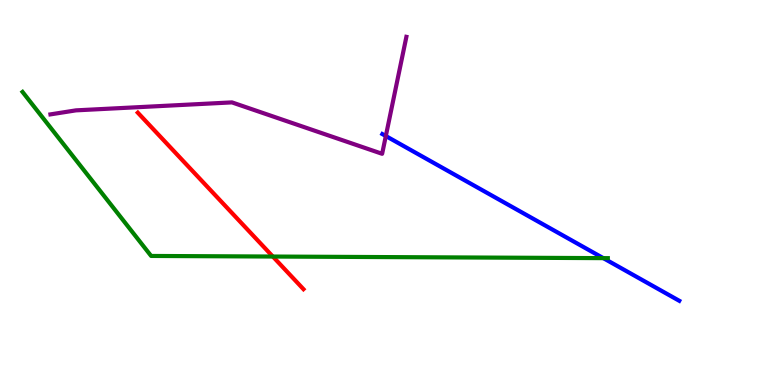[{'lines': ['blue', 'red'], 'intersections': []}, {'lines': ['green', 'red'], 'intersections': [{'x': 3.52, 'y': 3.34}]}, {'lines': ['purple', 'red'], 'intersections': []}, {'lines': ['blue', 'green'], 'intersections': [{'x': 7.78, 'y': 3.3}]}, {'lines': ['blue', 'purple'], 'intersections': [{'x': 4.98, 'y': 6.47}]}, {'lines': ['green', 'purple'], 'intersections': []}]